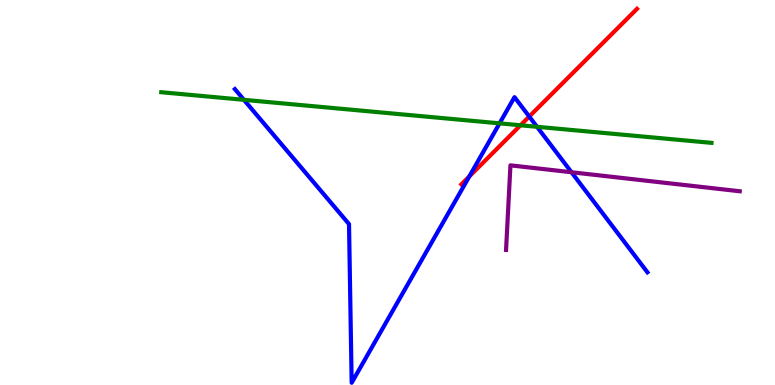[{'lines': ['blue', 'red'], 'intersections': [{'x': 6.06, 'y': 5.42}, {'x': 6.83, 'y': 6.97}]}, {'lines': ['green', 'red'], 'intersections': [{'x': 6.72, 'y': 6.75}]}, {'lines': ['purple', 'red'], 'intersections': []}, {'lines': ['blue', 'green'], 'intersections': [{'x': 3.15, 'y': 7.41}, {'x': 6.45, 'y': 6.8}, {'x': 6.93, 'y': 6.71}]}, {'lines': ['blue', 'purple'], 'intersections': [{'x': 7.37, 'y': 5.53}]}, {'lines': ['green', 'purple'], 'intersections': []}]